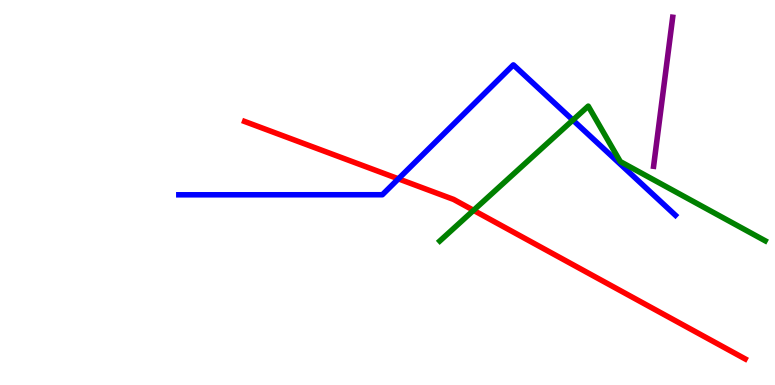[{'lines': ['blue', 'red'], 'intersections': [{'x': 5.14, 'y': 5.36}]}, {'lines': ['green', 'red'], 'intersections': [{'x': 6.11, 'y': 4.54}]}, {'lines': ['purple', 'red'], 'intersections': []}, {'lines': ['blue', 'green'], 'intersections': [{'x': 7.39, 'y': 6.88}]}, {'lines': ['blue', 'purple'], 'intersections': []}, {'lines': ['green', 'purple'], 'intersections': []}]